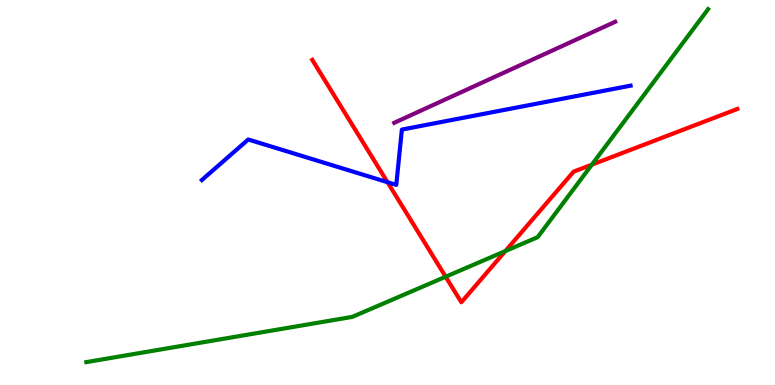[{'lines': ['blue', 'red'], 'intersections': [{'x': 5.0, 'y': 5.27}]}, {'lines': ['green', 'red'], 'intersections': [{'x': 5.75, 'y': 2.81}, {'x': 6.52, 'y': 3.48}, {'x': 7.64, 'y': 5.72}]}, {'lines': ['purple', 'red'], 'intersections': []}, {'lines': ['blue', 'green'], 'intersections': []}, {'lines': ['blue', 'purple'], 'intersections': []}, {'lines': ['green', 'purple'], 'intersections': []}]